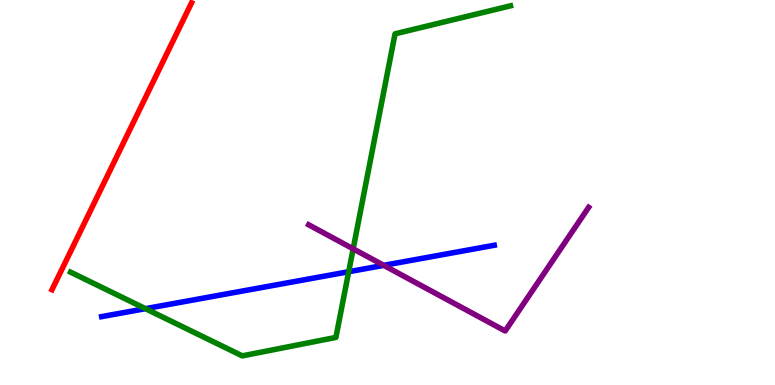[{'lines': ['blue', 'red'], 'intersections': []}, {'lines': ['green', 'red'], 'intersections': []}, {'lines': ['purple', 'red'], 'intersections': []}, {'lines': ['blue', 'green'], 'intersections': [{'x': 1.88, 'y': 1.98}, {'x': 4.5, 'y': 2.94}]}, {'lines': ['blue', 'purple'], 'intersections': [{'x': 4.95, 'y': 3.11}]}, {'lines': ['green', 'purple'], 'intersections': [{'x': 4.56, 'y': 3.54}]}]